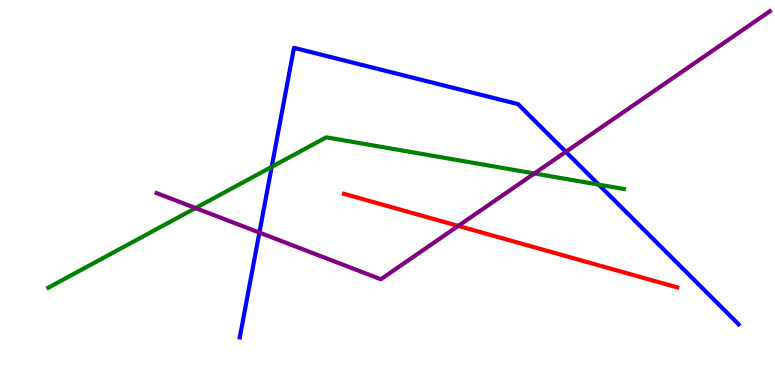[{'lines': ['blue', 'red'], 'intersections': []}, {'lines': ['green', 'red'], 'intersections': []}, {'lines': ['purple', 'red'], 'intersections': [{'x': 5.91, 'y': 4.13}]}, {'lines': ['blue', 'green'], 'intersections': [{'x': 3.51, 'y': 5.67}, {'x': 7.73, 'y': 5.2}]}, {'lines': ['blue', 'purple'], 'intersections': [{'x': 3.35, 'y': 3.96}, {'x': 7.3, 'y': 6.06}]}, {'lines': ['green', 'purple'], 'intersections': [{'x': 2.52, 'y': 4.6}, {'x': 6.9, 'y': 5.49}]}]